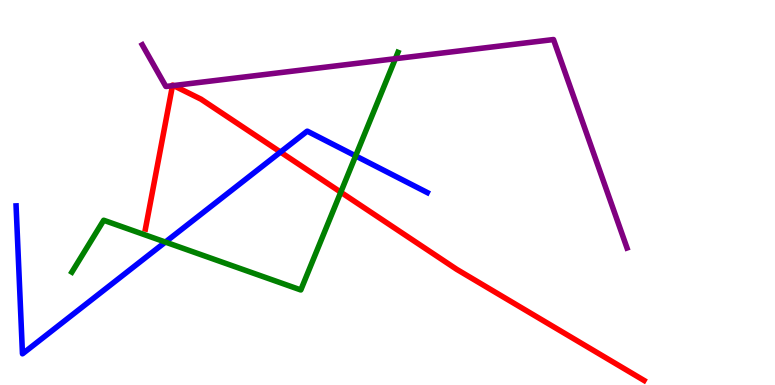[{'lines': ['blue', 'red'], 'intersections': [{'x': 3.62, 'y': 6.05}]}, {'lines': ['green', 'red'], 'intersections': [{'x': 4.4, 'y': 5.01}]}, {'lines': ['purple', 'red'], 'intersections': [{'x': 2.23, 'y': 7.77}, {'x': 2.24, 'y': 7.78}]}, {'lines': ['blue', 'green'], 'intersections': [{'x': 2.13, 'y': 3.71}, {'x': 4.59, 'y': 5.95}]}, {'lines': ['blue', 'purple'], 'intersections': []}, {'lines': ['green', 'purple'], 'intersections': [{'x': 5.1, 'y': 8.48}]}]